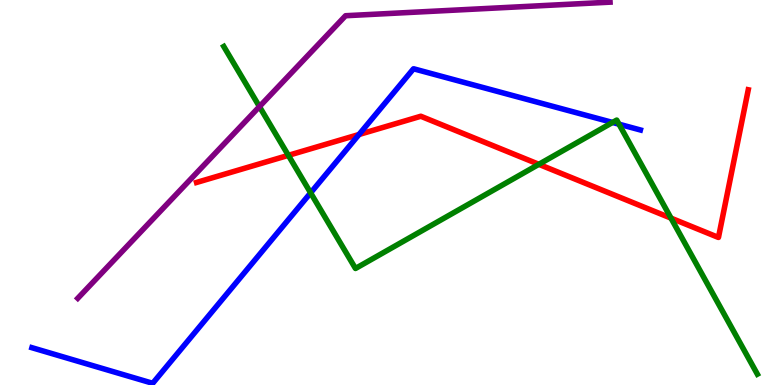[{'lines': ['blue', 'red'], 'intersections': [{'x': 4.63, 'y': 6.51}]}, {'lines': ['green', 'red'], 'intersections': [{'x': 3.72, 'y': 5.96}, {'x': 6.95, 'y': 5.73}, {'x': 8.66, 'y': 4.33}]}, {'lines': ['purple', 'red'], 'intersections': []}, {'lines': ['blue', 'green'], 'intersections': [{'x': 4.01, 'y': 4.99}, {'x': 7.9, 'y': 6.82}, {'x': 7.99, 'y': 6.77}]}, {'lines': ['blue', 'purple'], 'intersections': []}, {'lines': ['green', 'purple'], 'intersections': [{'x': 3.35, 'y': 7.23}]}]